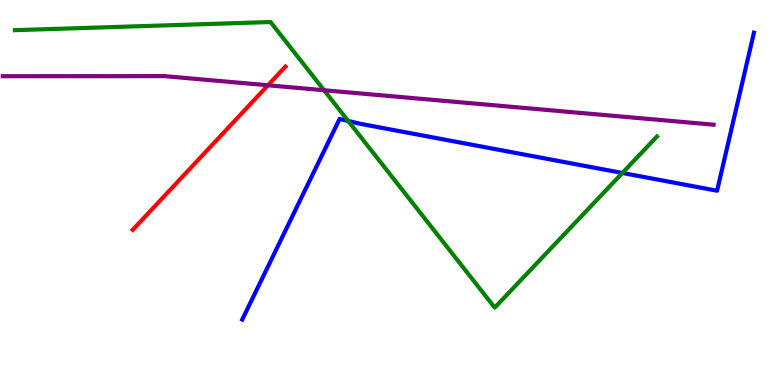[{'lines': ['blue', 'red'], 'intersections': []}, {'lines': ['green', 'red'], 'intersections': []}, {'lines': ['purple', 'red'], 'intersections': [{'x': 3.46, 'y': 7.78}]}, {'lines': ['blue', 'green'], 'intersections': [{'x': 4.49, 'y': 6.86}, {'x': 8.03, 'y': 5.51}]}, {'lines': ['blue', 'purple'], 'intersections': []}, {'lines': ['green', 'purple'], 'intersections': [{'x': 4.18, 'y': 7.66}]}]